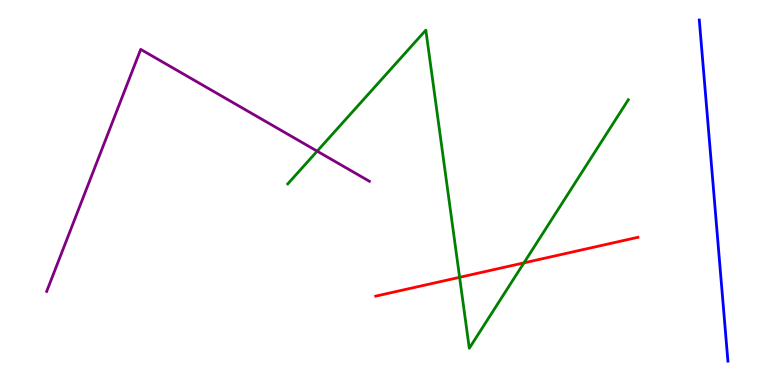[{'lines': ['blue', 'red'], 'intersections': []}, {'lines': ['green', 'red'], 'intersections': [{'x': 5.93, 'y': 2.8}, {'x': 6.76, 'y': 3.17}]}, {'lines': ['purple', 'red'], 'intersections': []}, {'lines': ['blue', 'green'], 'intersections': []}, {'lines': ['blue', 'purple'], 'intersections': []}, {'lines': ['green', 'purple'], 'intersections': [{'x': 4.09, 'y': 6.07}]}]